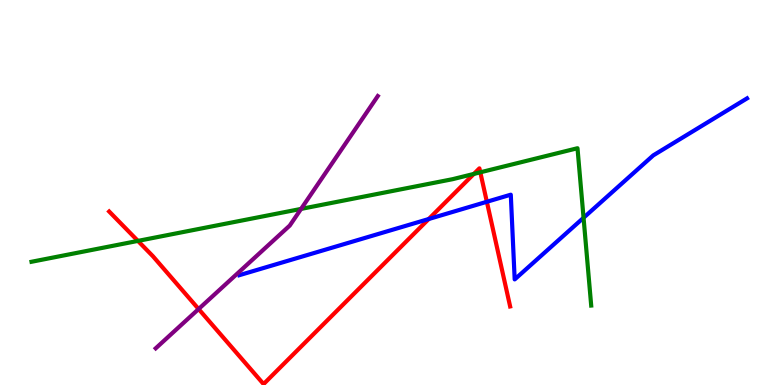[{'lines': ['blue', 'red'], 'intersections': [{'x': 5.53, 'y': 4.31}, {'x': 6.28, 'y': 4.76}]}, {'lines': ['green', 'red'], 'intersections': [{'x': 1.78, 'y': 3.74}, {'x': 6.11, 'y': 5.48}, {'x': 6.2, 'y': 5.52}]}, {'lines': ['purple', 'red'], 'intersections': [{'x': 2.56, 'y': 1.97}]}, {'lines': ['blue', 'green'], 'intersections': [{'x': 7.53, 'y': 4.34}]}, {'lines': ['blue', 'purple'], 'intersections': []}, {'lines': ['green', 'purple'], 'intersections': [{'x': 3.88, 'y': 4.57}]}]